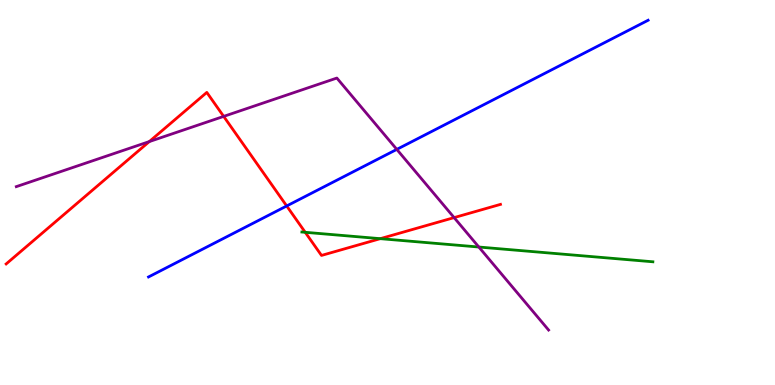[{'lines': ['blue', 'red'], 'intersections': [{'x': 3.7, 'y': 4.65}]}, {'lines': ['green', 'red'], 'intersections': [{'x': 3.94, 'y': 3.97}, {'x': 4.91, 'y': 3.8}]}, {'lines': ['purple', 'red'], 'intersections': [{'x': 1.93, 'y': 6.32}, {'x': 2.89, 'y': 6.98}, {'x': 5.86, 'y': 4.35}]}, {'lines': ['blue', 'green'], 'intersections': []}, {'lines': ['blue', 'purple'], 'intersections': [{'x': 5.12, 'y': 6.12}]}, {'lines': ['green', 'purple'], 'intersections': [{'x': 6.18, 'y': 3.58}]}]